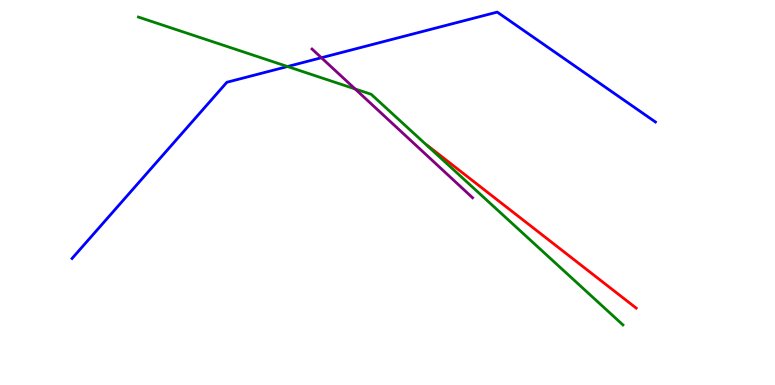[{'lines': ['blue', 'red'], 'intersections': []}, {'lines': ['green', 'red'], 'intersections': []}, {'lines': ['purple', 'red'], 'intersections': []}, {'lines': ['blue', 'green'], 'intersections': [{'x': 3.71, 'y': 8.27}]}, {'lines': ['blue', 'purple'], 'intersections': [{'x': 4.15, 'y': 8.5}]}, {'lines': ['green', 'purple'], 'intersections': [{'x': 4.58, 'y': 7.69}]}]